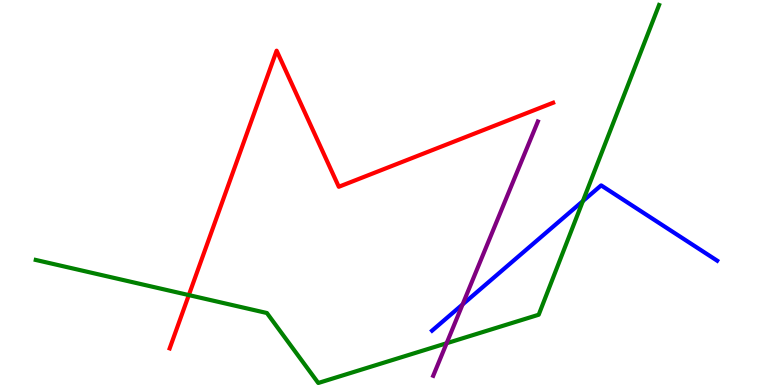[{'lines': ['blue', 'red'], 'intersections': []}, {'lines': ['green', 'red'], 'intersections': [{'x': 2.44, 'y': 2.34}]}, {'lines': ['purple', 'red'], 'intersections': []}, {'lines': ['blue', 'green'], 'intersections': [{'x': 7.52, 'y': 4.78}]}, {'lines': ['blue', 'purple'], 'intersections': [{'x': 5.97, 'y': 2.09}]}, {'lines': ['green', 'purple'], 'intersections': [{'x': 5.76, 'y': 1.08}]}]